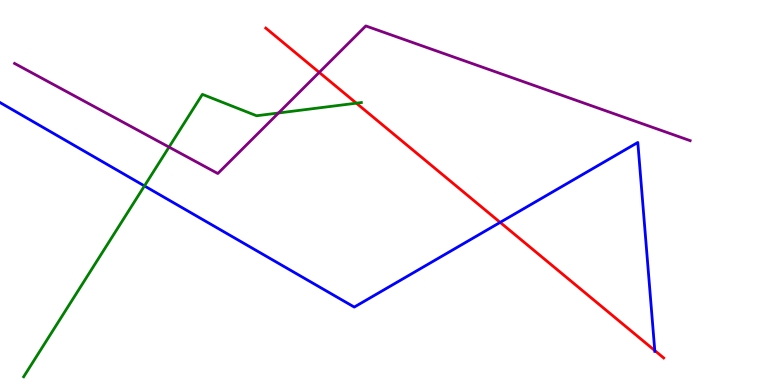[{'lines': ['blue', 'red'], 'intersections': [{'x': 6.45, 'y': 4.22}, {'x': 8.45, 'y': 0.895}]}, {'lines': ['green', 'red'], 'intersections': [{'x': 4.6, 'y': 7.32}]}, {'lines': ['purple', 'red'], 'intersections': [{'x': 4.12, 'y': 8.12}]}, {'lines': ['blue', 'green'], 'intersections': [{'x': 1.86, 'y': 5.17}]}, {'lines': ['blue', 'purple'], 'intersections': []}, {'lines': ['green', 'purple'], 'intersections': [{'x': 2.18, 'y': 6.18}, {'x': 3.59, 'y': 7.07}]}]